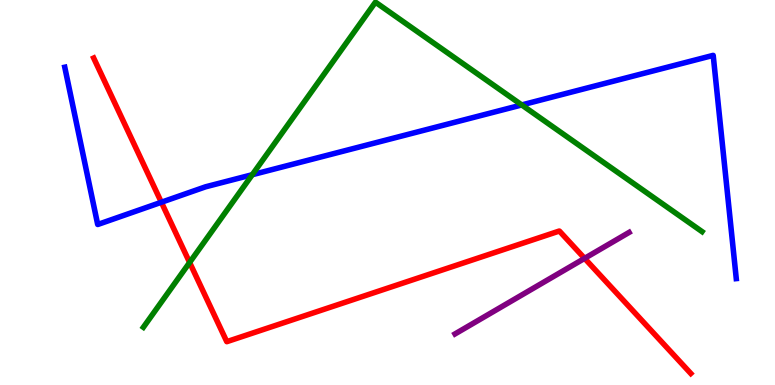[{'lines': ['blue', 'red'], 'intersections': [{'x': 2.08, 'y': 4.75}]}, {'lines': ['green', 'red'], 'intersections': [{'x': 2.45, 'y': 3.18}]}, {'lines': ['purple', 'red'], 'intersections': [{'x': 7.54, 'y': 3.29}]}, {'lines': ['blue', 'green'], 'intersections': [{'x': 3.26, 'y': 5.46}, {'x': 6.73, 'y': 7.27}]}, {'lines': ['blue', 'purple'], 'intersections': []}, {'lines': ['green', 'purple'], 'intersections': []}]